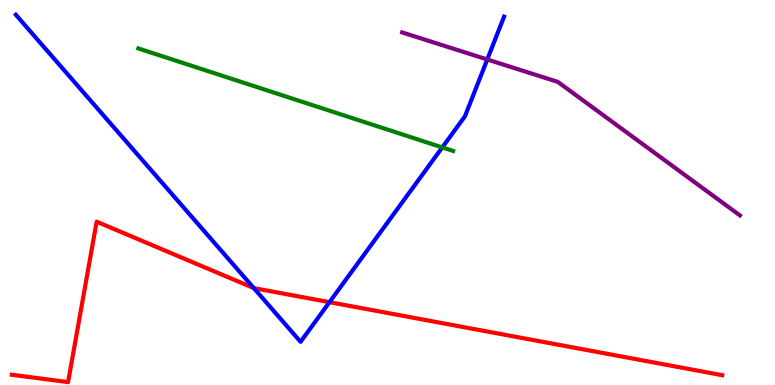[{'lines': ['blue', 'red'], 'intersections': [{'x': 3.27, 'y': 2.52}, {'x': 4.25, 'y': 2.15}]}, {'lines': ['green', 'red'], 'intersections': []}, {'lines': ['purple', 'red'], 'intersections': []}, {'lines': ['blue', 'green'], 'intersections': [{'x': 5.71, 'y': 6.17}]}, {'lines': ['blue', 'purple'], 'intersections': [{'x': 6.29, 'y': 8.46}]}, {'lines': ['green', 'purple'], 'intersections': []}]